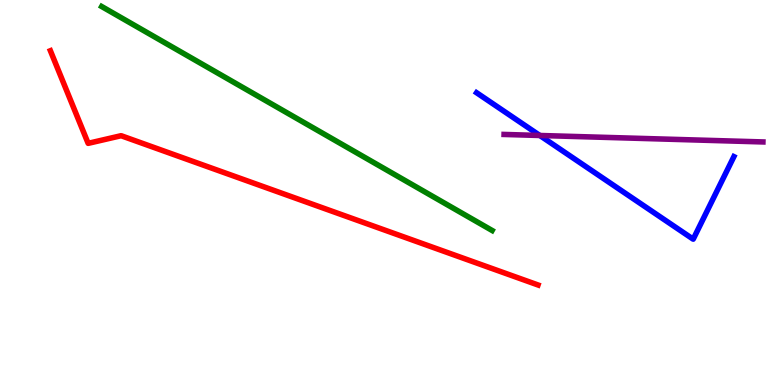[{'lines': ['blue', 'red'], 'intersections': []}, {'lines': ['green', 'red'], 'intersections': []}, {'lines': ['purple', 'red'], 'intersections': []}, {'lines': ['blue', 'green'], 'intersections': []}, {'lines': ['blue', 'purple'], 'intersections': [{'x': 6.97, 'y': 6.48}]}, {'lines': ['green', 'purple'], 'intersections': []}]